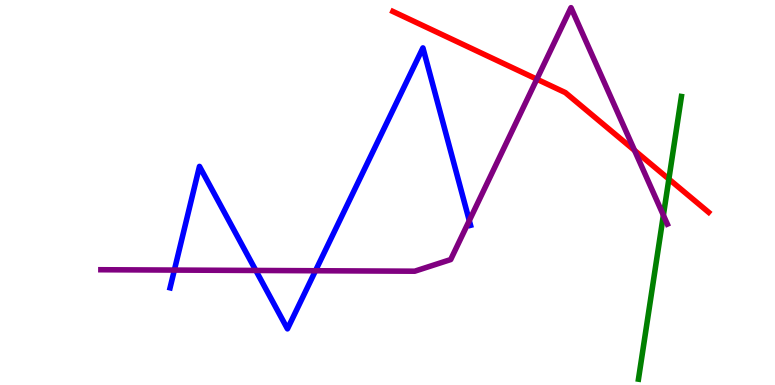[{'lines': ['blue', 'red'], 'intersections': []}, {'lines': ['green', 'red'], 'intersections': [{'x': 8.63, 'y': 5.35}]}, {'lines': ['purple', 'red'], 'intersections': [{'x': 6.93, 'y': 7.94}, {'x': 8.19, 'y': 6.09}]}, {'lines': ['blue', 'green'], 'intersections': []}, {'lines': ['blue', 'purple'], 'intersections': [{'x': 2.25, 'y': 2.98}, {'x': 3.3, 'y': 2.98}, {'x': 4.07, 'y': 2.97}, {'x': 6.06, 'y': 4.27}]}, {'lines': ['green', 'purple'], 'intersections': [{'x': 8.56, 'y': 4.41}]}]